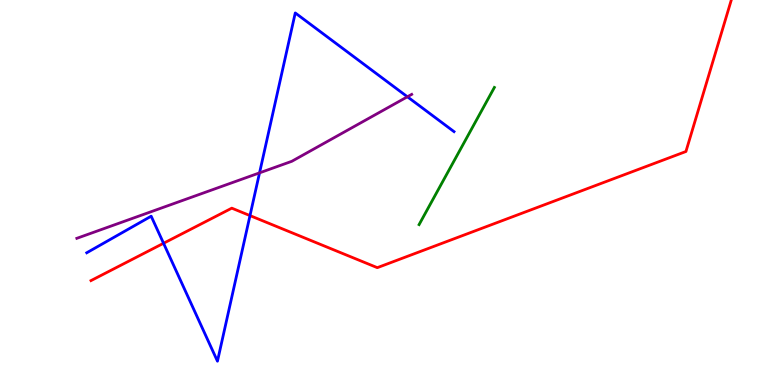[{'lines': ['blue', 'red'], 'intersections': [{'x': 2.11, 'y': 3.68}, {'x': 3.23, 'y': 4.4}]}, {'lines': ['green', 'red'], 'intersections': []}, {'lines': ['purple', 'red'], 'intersections': []}, {'lines': ['blue', 'green'], 'intersections': []}, {'lines': ['blue', 'purple'], 'intersections': [{'x': 3.35, 'y': 5.51}, {'x': 5.26, 'y': 7.49}]}, {'lines': ['green', 'purple'], 'intersections': []}]